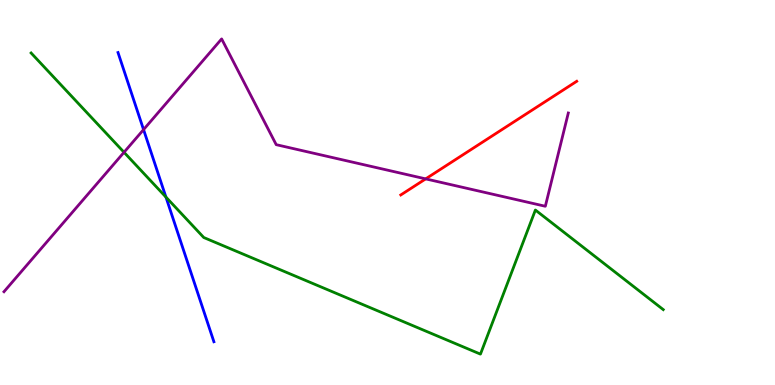[{'lines': ['blue', 'red'], 'intersections': []}, {'lines': ['green', 'red'], 'intersections': []}, {'lines': ['purple', 'red'], 'intersections': [{'x': 5.49, 'y': 5.35}]}, {'lines': ['blue', 'green'], 'intersections': [{'x': 2.14, 'y': 4.88}]}, {'lines': ['blue', 'purple'], 'intersections': [{'x': 1.85, 'y': 6.63}]}, {'lines': ['green', 'purple'], 'intersections': [{'x': 1.6, 'y': 6.04}]}]